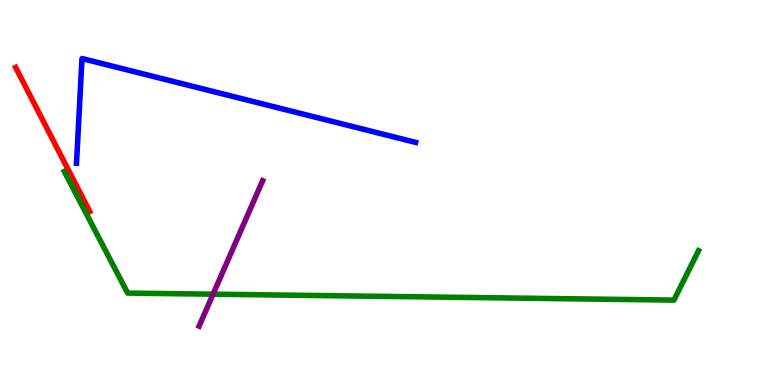[{'lines': ['blue', 'red'], 'intersections': []}, {'lines': ['green', 'red'], 'intersections': []}, {'lines': ['purple', 'red'], 'intersections': []}, {'lines': ['blue', 'green'], 'intersections': []}, {'lines': ['blue', 'purple'], 'intersections': []}, {'lines': ['green', 'purple'], 'intersections': [{'x': 2.75, 'y': 2.36}]}]